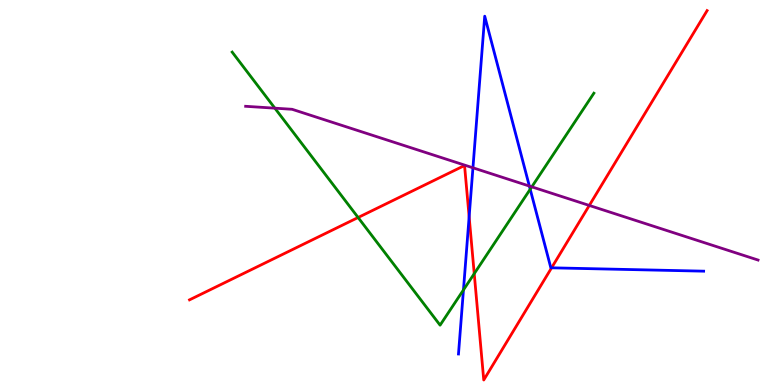[{'lines': ['blue', 'red'], 'intersections': [{'x': 6.05, 'y': 4.37}, {'x': 7.12, 'y': 3.04}]}, {'lines': ['green', 'red'], 'intersections': [{'x': 4.62, 'y': 4.35}, {'x': 6.12, 'y': 2.89}]}, {'lines': ['purple', 'red'], 'intersections': [{'x': 7.6, 'y': 4.66}]}, {'lines': ['blue', 'green'], 'intersections': [{'x': 5.98, 'y': 2.47}, {'x': 6.84, 'y': 5.08}]}, {'lines': ['blue', 'purple'], 'intersections': [{'x': 6.1, 'y': 5.64}, {'x': 6.83, 'y': 5.17}]}, {'lines': ['green', 'purple'], 'intersections': [{'x': 3.55, 'y': 7.19}, {'x': 6.86, 'y': 5.15}]}]